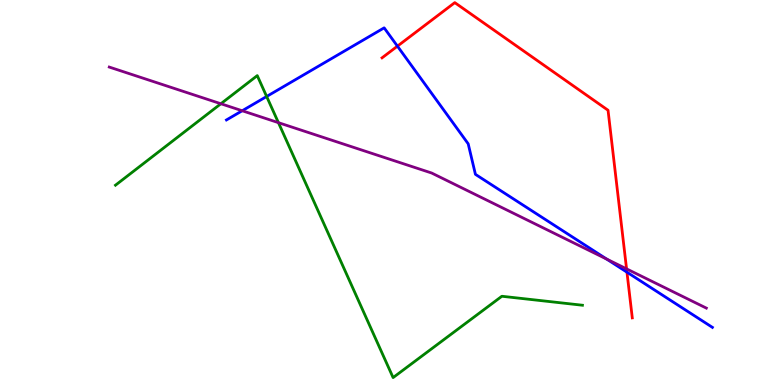[{'lines': ['blue', 'red'], 'intersections': [{'x': 5.13, 'y': 8.8}, {'x': 8.09, 'y': 2.93}]}, {'lines': ['green', 'red'], 'intersections': []}, {'lines': ['purple', 'red'], 'intersections': [{'x': 8.08, 'y': 3.02}]}, {'lines': ['blue', 'green'], 'intersections': [{'x': 3.44, 'y': 7.49}]}, {'lines': ['blue', 'purple'], 'intersections': [{'x': 3.13, 'y': 7.12}, {'x': 7.83, 'y': 3.27}]}, {'lines': ['green', 'purple'], 'intersections': [{'x': 2.85, 'y': 7.31}, {'x': 3.59, 'y': 6.81}]}]